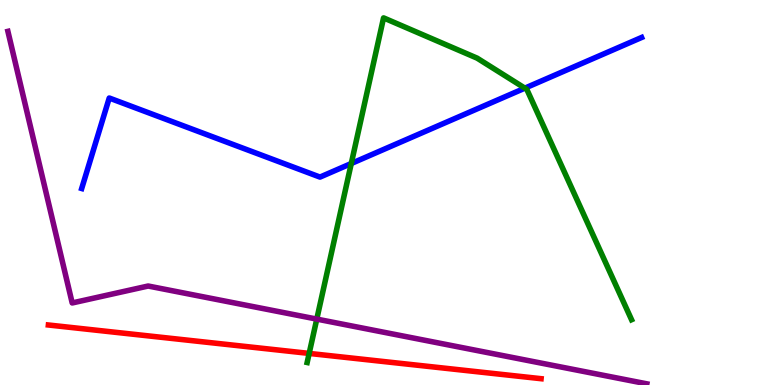[{'lines': ['blue', 'red'], 'intersections': []}, {'lines': ['green', 'red'], 'intersections': [{'x': 3.99, 'y': 0.82}]}, {'lines': ['purple', 'red'], 'intersections': []}, {'lines': ['blue', 'green'], 'intersections': [{'x': 4.53, 'y': 5.75}, {'x': 6.77, 'y': 7.71}]}, {'lines': ['blue', 'purple'], 'intersections': []}, {'lines': ['green', 'purple'], 'intersections': [{'x': 4.09, 'y': 1.71}]}]